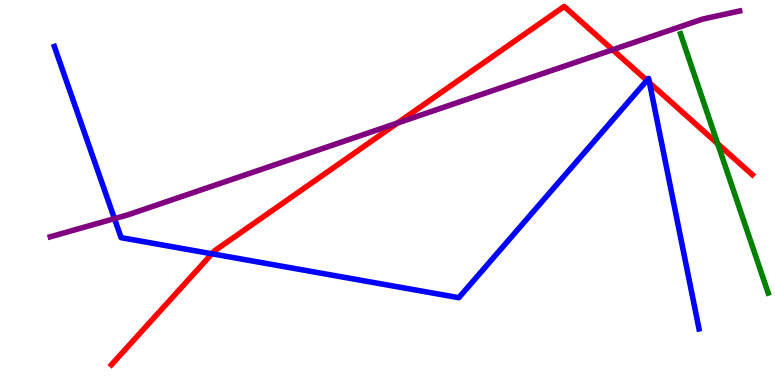[{'lines': ['blue', 'red'], 'intersections': [{'x': 2.73, 'y': 3.41}, {'x': 8.35, 'y': 7.91}, {'x': 8.38, 'y': 7.85}]}, {'lines': ['green', 'red'], 'intersections': [{'x': 9.26, 'y': 6.27}]}, {'lines': ['purple', 'red'], 'intersections': [{'x': 5.13, 'y': 6.8}, {'x': 7.9, 'y': 8.71}]}, {'lines': ['blue', 'green'], 'intersections': []}, {'lines': ['blue', 'purple'], 'intersections': [{'x': 1.48, 'y': 4.32}]}, {'lines': ['green', 'purple'], 'intersections': []}]